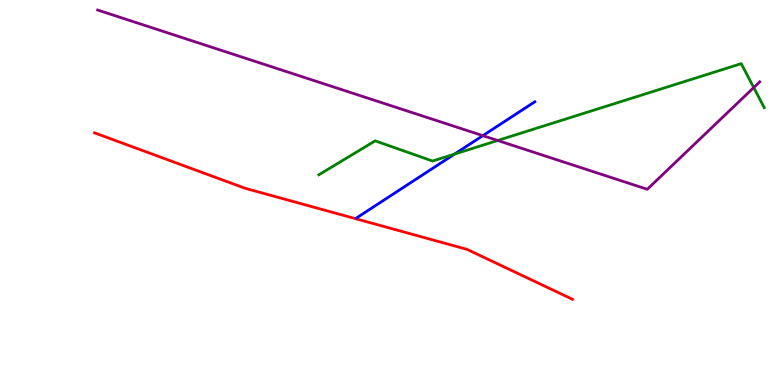[{'lines': ['blue', 'red'], 'intersections': []}, {'lines': ['green', 'red'], 'intersections': []}, {'lines': ['purple', 'red'], 'intersections': []}, {'lines': ['blue', 'green'], 'intersections': [{'x': 5.86, 'y': 6.0}]}, {'lines': ['blue', 'purple'], 'intersections': [{'x': 6.23, 'y': 6.48}]}, {'lines': ['green', 'purple'], 'intersections': [{'x': 6.42, 'y': 6.35}, {'x': 9.73, 'y': 7.73}]}]